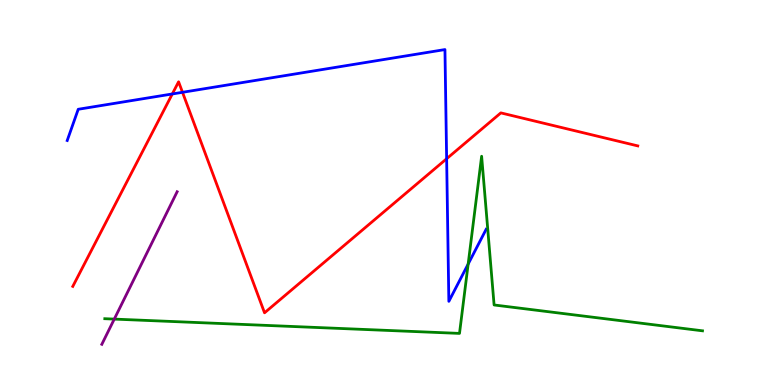[{'lines': ['blue', 'red'], 'intersections': [{'x': 2.22, 'y': 7.56}, {'x': 2.35, 'y': 7.6}, {'x': 5.76, 'y': 5.88}]}, {'lines': ['green', 'red'], 'intersections': []}, {'lines': ['purple', 'red'], 'intersections': []}, {'lines': ['blue', 'green'], 'intersections': [{'x': 6.04, 'y': 3.14}]}, {'lines': ['blue', 'purple'], 'intersections': []}, {'lines': ['green', 'purple'], 'intersections': [{'x': 1.47, 'y': 1.71}]}]